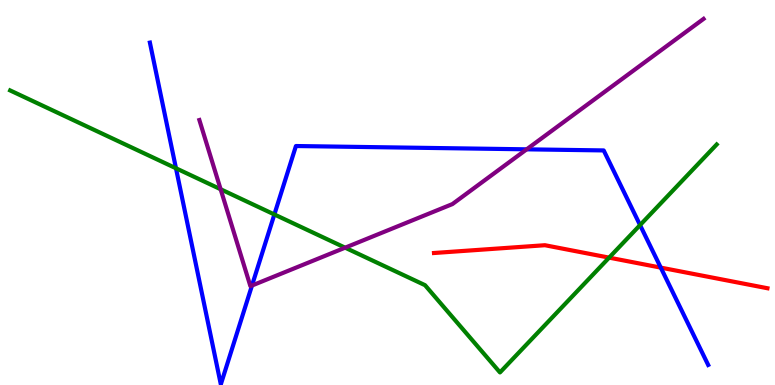[{'lines': ['blue', 'red'], 'intersections': [{'x': 8.53, 'y': 3.05}]}, {'lines': ['green', 'red'], 'intersections': [{'x': 7.86, 'y': 3.31}]}, {'lines': ['purple', 'red'], 'intersections': []}, {'lines': ['blue', 'green'], 'intersections': [{'x': 2.27, 'y': 5.63}, {'x': 3.54, 'y': 4.43}, {'x': 8.26, 'y': 4.15}]}, {'lines': ['blue', 'purple'], 'intersections': [{'x': 3.25, 'y': 2.58}, {'x': 6.8, 'y': 6.12}]}, {'lines': ['green', 'purple'], 'intersections': [{'x': 2.85, 'y': 5.08}, {'x': 4.45, 'y': 3.57}]}]